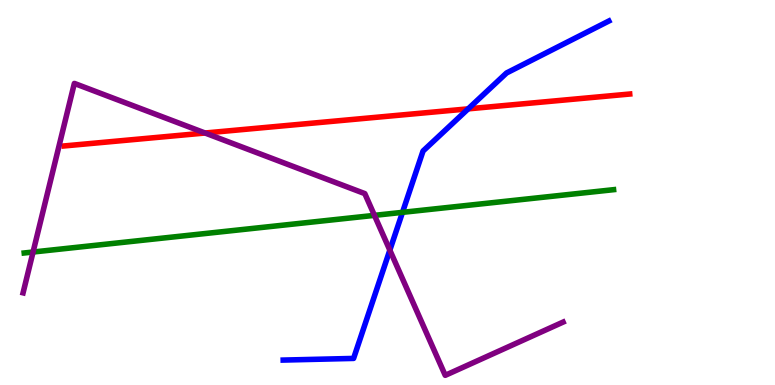[{'lines': ['blue', 'red'], 'intersections': [{'x': 6.04, 'y': 7.17}]}, {'lines': ['green', 'red'], 'intersections': []}, {'lines': ['purple', 'red'], 'intersections': [{'x': 2.65, 'y': 6.55}]}, {'lines': ['blue', 'green'], 'intersections': [{'x': 5.19, 'y': 4.48}]}, {'lines': ['blue', 'purple'], 'intersections': [{'x': 5.03, 'y': 3.5}]}, {'lines': ['green', 'purple'], 'intersections': [{'x': 0.427, 'y': 3.45}, {'x': 4.83, 'y': 4.41}]}]